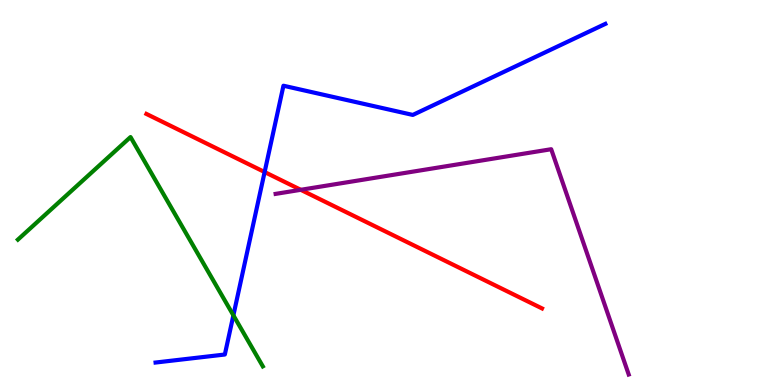[{'lines': ['blue', 'red'], 'intersections': [{'x': 3.41, 'y': 5.53}]}, {'lines': ['green', 'red'], 'intersections': []}, {'lines': ['purple', 'red'], 'intersections': [{'x': 3.88, 'y': 5.07}]}, {'lines': ['blue', 'green'], 'intersections': [{'x': 3.01, 'y': 1.81}]}, {'lines': ['blue', 'purple'], 'intersections': []}, {'lines': ['green', 'purple'], 'intersections': []}]